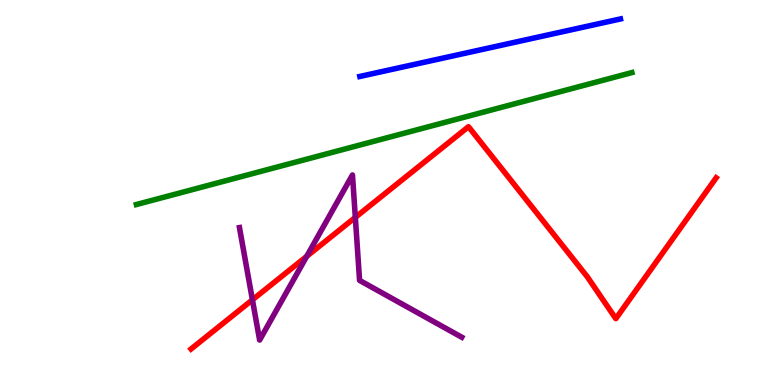[{'lines': ['blue', 'red'], 'intersections': []}, {'lines': ['green', 'red'], 'intersections': []}, {'lines': ['purple', 'red'], 'intersections': [{'x': 3.26, 'y': 2.21}, {'x': 3.96, 'y': 3.34}, {'x': 4.58, 'y': 4.35}]}, {'lines': ['blue', 'green'], 'intersections': []}, {'lines': ['blue', 'purple'], 'intersections': []}, {'lines': ['green', 'purple'], 'intersections': []}]